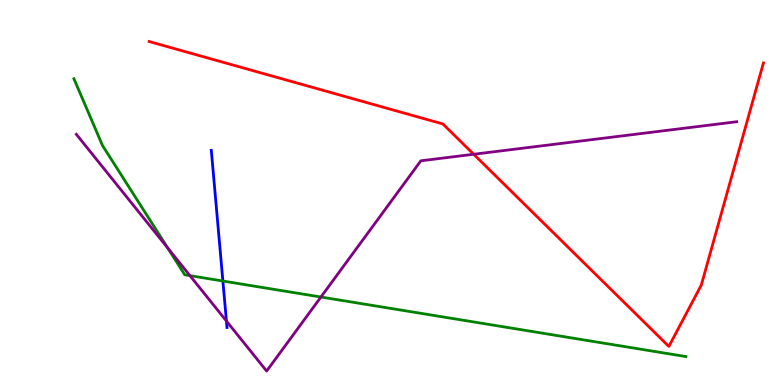[{'lines': ['blue', 'red'], 'intersections': []}, {'lines': ['green', 'red'], 'intersections': []}, {'lines': ['purple', 'red'], 'intersections': [{'x': 6.11, 'y': 5.99}]}, {'lines': ['blue', 'green'], 'intersections': [{'x': 2.88, 'y': 2.7}]}, {'lines': ['blue', 'purple'], 'intersections': [{'x': 2.92, 'y': 1.66}]}, {'lines': ['green', 'purple'], 'intersections': [{'x': 2.16, 'y': 3.56}, {'x': 2.45, 'y': 2.84}, {'x': 4.14, 'y': 2.29}]}]